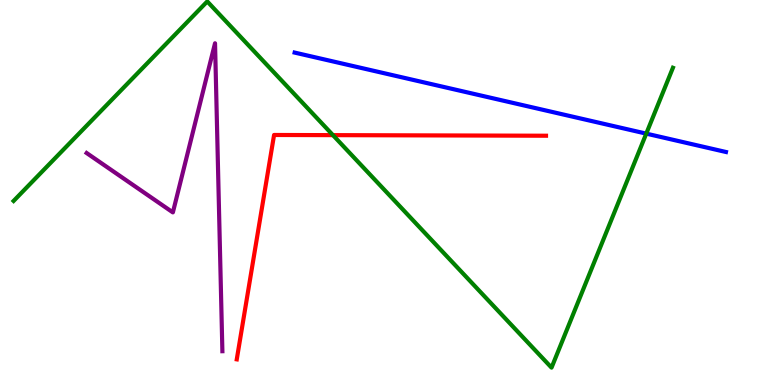[{'lines': ['blue', 'red'], 'intersections': []}, {'lines': ['green', 'red'], 'intersections': [{'x': 4.3, 'y': 6.49}]}, {'lines': ['purple', 'red'], 'intersections': []}, {'lines': ['blue', 'green'], 'intersections': [{'x': 8.34, 'y': 6.53}]}, {'lines': ['blue', 'purple'], 'intersections': []}, {'lines': ['green', 'purple'], 'intersections': []}]